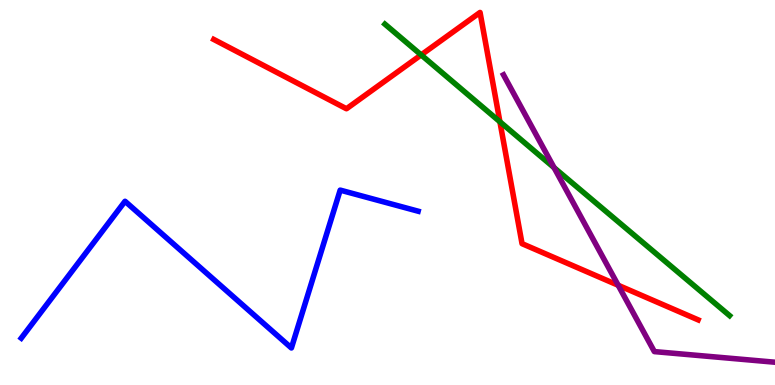[{'lines': ['blue', 'red'], 'intersections': []}, {'lines': ['green', 'red'], 'intersections': [{'x': 5.43, 'y': 8.57}, {'x': 6.45, 'y': 6.84}]}, {'lines': ['purple', 'red'], 'intersections': [{'x': 7.98, 'y': 2.59}]}, {'lines': ['blue', 'green'], 'intersections': []}, {'lines': ['blue', 'purple'], 'intersections': []}, {'lines': ['green', 'purple'], 'intersections': [{'x': 7.15, 'y': 5.65}]}]